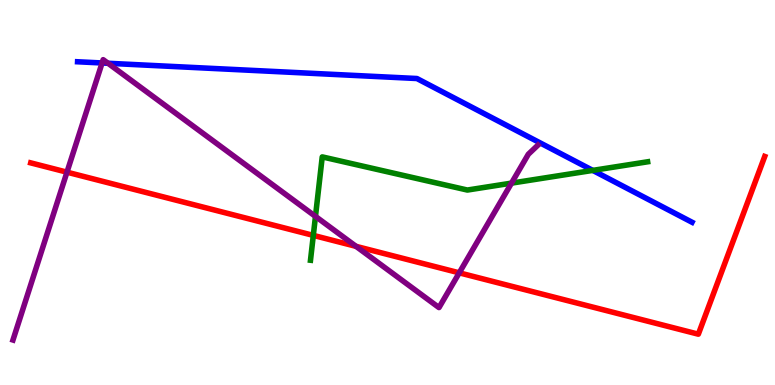[{'lines': ['blue', 'red'], 'intersections': []}, {'lines': ['green', 'red'], 'intersections': [{'x': 4.04, 'y': 3.89}]}, {'lines': ['purple', 'red'], 'intersections': [{'x': 0.864, 'y': 5.53}, {'x': 4.59, 'y': 3.6}, {'x': 5.93, 'y': 2.91}]}, {'lines': ['blue', 'green'], 'intersections': [{'x': 7.65, 'y': 5.57}]}, {'lines': ['blue', 'purple'], 'intersections': [{'x': 1.32, 'y': 8.36}, {'x': 1.39, 'y': 8.36}]}, {'lines': ['green', 'purple'], 'intersections': [{'x': 4.07, 'y': 4.38}, {'x': 6.6, 'y': 5.24}]}]